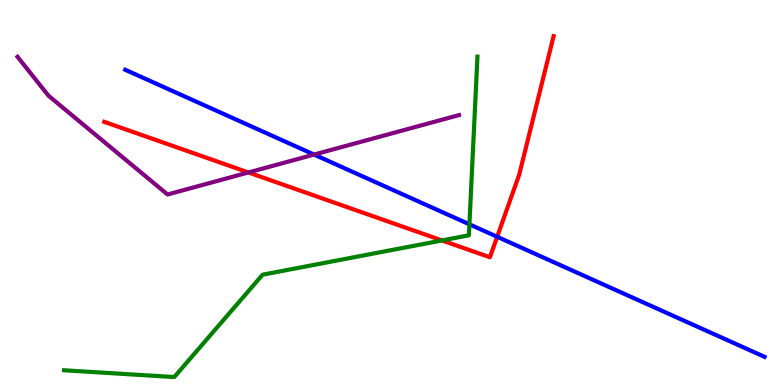[{'lines': ['blue', 'red'], 'intersections': [{'x': 6.42, 'y': 3.85}]}, {'lines': ['green', 'red'], 'intersections': [{'x': 5.7, 'y': 3.75}]}, {'lines': ['purple', 'red'], 'intersections': [{'x': 3.21, 'y': 5.52}]}, {'lines': ['blue', 'green'], 'intersections': [{'x': 6.06, 'y': 4.17}]}, {'lines': ['blue', 'purple'], 'intersections': [{'x': 4.05, 'y': 5.99}]}, {'lines': ['green', 'purple'], 'intersections': []}]